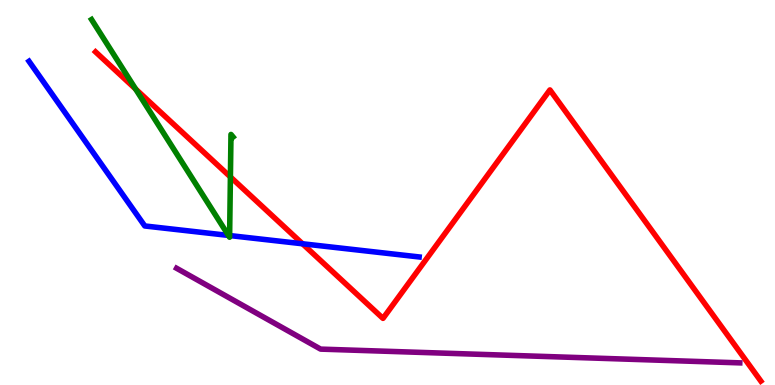[{'lines': ['blue', 'red'], 'intersections': [{'x': 3.9, 'y': 3.67}]}, {'lines': ['green', 'red'], 'intersections': [{'x': 1.75, 'y': 7.69}, {'x': 2.97, 'y': 5.4}]}, {'lines': ['purple', 'red'], 'intersections': []}, {'lines': ['blue', 'green'], 'intersections': [{'x': 2.95, 'y': 3.89}, {'x': 2.96, 'y': 3.88}]}, {'lines': ['blue', 'purple'], 'intersections': []}, {'lines': ['green', 'purple'], 'intersections': []}]